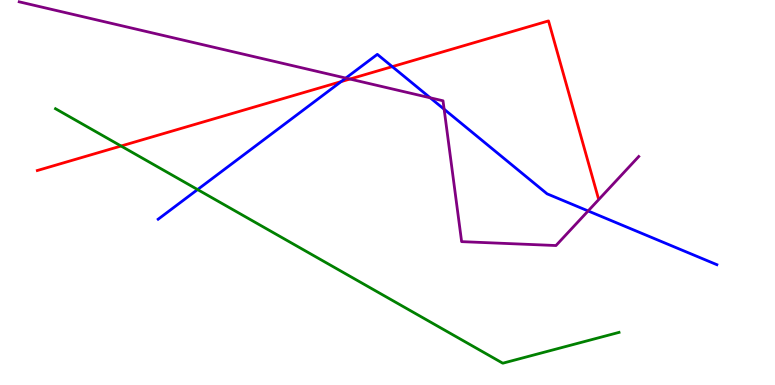[{'lines': ['blue', 'red'], 'intersections': [{'x': 4.4, 'y': 7.88}, {'x': 5.06, 'y': 8.27}]}, {'lines': ['green', 'red'], 'intersections': [{'x': 1.56, 'y': 6.21}]}, {'lines': ['purple', 'red'], 'intersections': [{'x': 4.51, 'y': 7.95}]}, {'lines': ['blue', 'green'], 'intersections': [{'x': 2.55, 'y': 5.08}]}, {'lines': ['blue', 'purple'], 'intersections': [{'x': 4.46, 'y': 7.97}, {'x': 5.55, 'y': 7.46}, {'x': 5.73, 'y': 7.16}, {'x': 7.59, 'y': 4.52}]}, {'lines': ['green', 'purple'], 'intersections': []}]